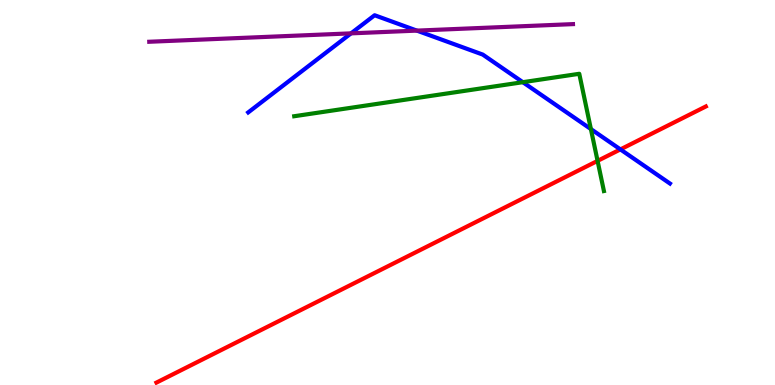[{'lines': ['blue', 'red'], 'intersections': [{'x': 8.01, 'y': 6.12}]}, {'lines': ['green', 'red'], 'intersections': [{'x': 7.71, 'y': 5.82}]}, {'lines': ['purple', 'red'], 'intersections': []}, {'lines': ['blue', 'green'], 'intersections': [{'x': 6.75, 'y': 7.87}, {'x': 7.62, 'y': 6.65}]}, {'lines': ['blue', 'purple'], 'intersections': [{'x': 4.53, 'y': 9.13}, {'x': 5.38, 'y': 9.2}]}, {'lines': ['green', 'purple'], 'intersections': []}]